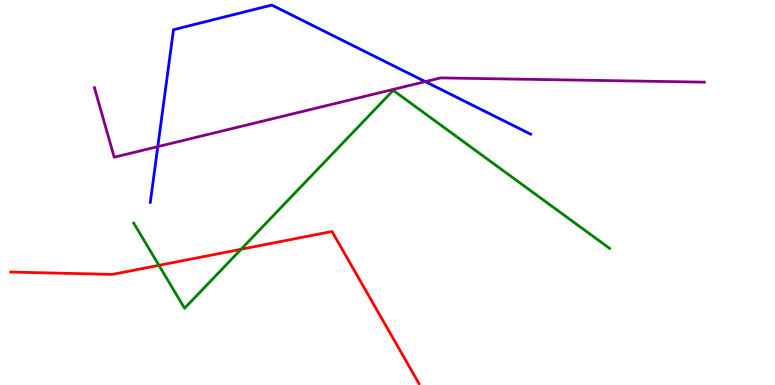[{'lines': ['blue', 'red'], 'intersections': []}, {'lines': ['green', 'red'], 'intersections': [{'x': 2.05, 'y': 3.11}, {'x': 3.11, 'y': 3.53}]}, {'lines': ['purple', 'red'], 'intersections': []}, {'lines': ['blue', 'green'], 'intersections': []}, {'lines': ['blue', 'purple'], 'intersections': [{'x': 2.04, 'y': 6.19}, {'x': 5.49, 'y': 7.88}]}, {'lines': ['green', 'purple'], 'intersections': []}]